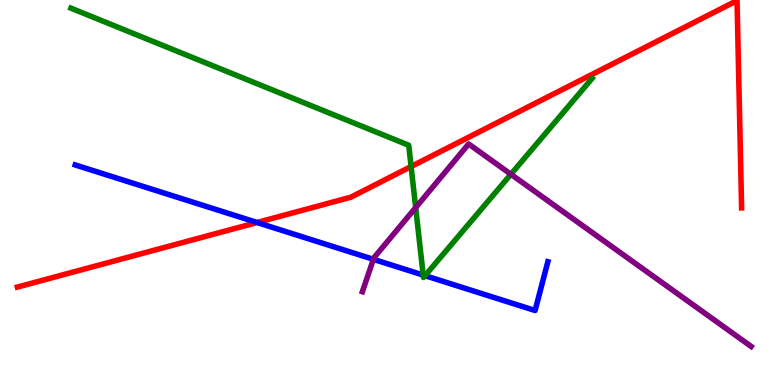[{'lines': ['blue', 'red'], 'intersections': [{'x': 3.32, 'y': 4.22}]}, {'lines': ['green', 'red'], 'intersections': [{'x': 5.3, 'y': 5.67}]}, {'lines': ['purple', 'red'], 'intersections': []}, {'lines': ['blue', 'green'], 'intersections': [{'x': 5.46, 'y': 2.86}, {'x': 5.48, 'y': 2.84}]}, {'lines': ['blue', 'purple'], 'intersections': [{'x': 4.82, 'y': 3.26}]}, {'lines': ['green', 'purple'], 'intersections': [{'x': 5.36, 'y': 4.61}, {'x': 6.59, 'y': 5.47}]}]